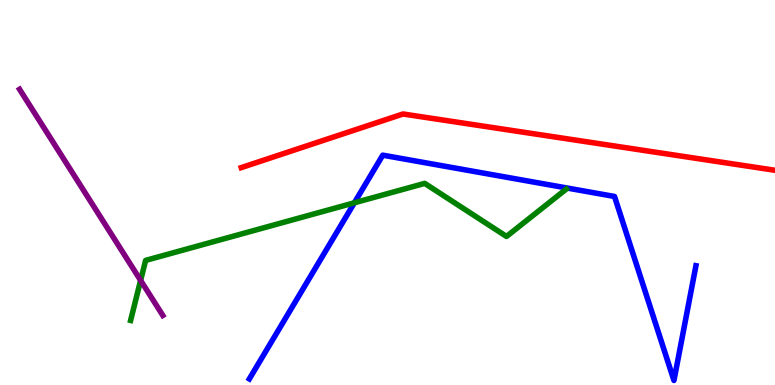[{'lines': ['blue', 'red'], 'intersections': []}, {'lines': ['green', 'red'], 'intersections': []}, {'lines': ['purple', 'red'], 'intersections': []}, {'lines': ['blue', 'green'], 'intersections': [{'x': 4.57, 'y': 4.73}]}, {'lines': ['blue', 'purple'], 'intersections': []}, {'lines': ['green', 'purple'], 'intersections': [{'x': 1.81, 'y': 2.72}]}]